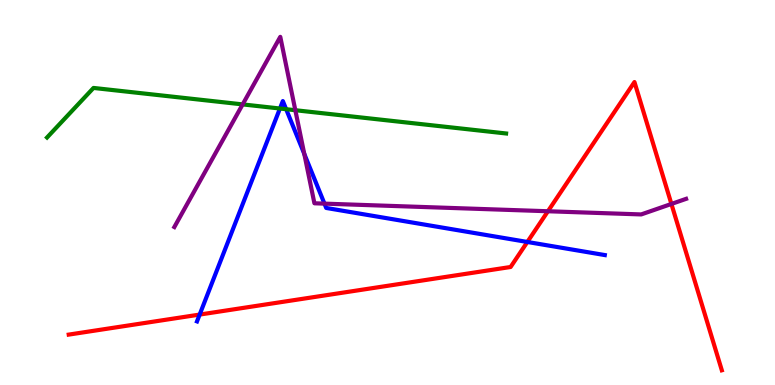[{'lines': ['blue', 'red'], 'intersections': [{'x': 2.58, 'y': 1.83}, {'x': 6.8, 'y': 3.72}]}, {'lines': ['green', 'red'], 'intersections': []}, {'lines': ['purple', 'red'], 'intersections': [{'x': 7.07, 'y': 4.51}, {'x': 8.66, 'y': 4.7}]}, {'lines': ['blue', 'green'], 'intersections': [{'x': 3.61, 'y': 7.18}, {'x': 3.69, 'y': 7.16}]}, {'lines': ['blue', 'purple'], 'intersections': [{'x': 3.93, 'y': 6.0}, {'x': 4.19, 'y': 4.71}]}, {'lines': ['green', 'purple'], 'intersections': [{'x': 3.13, 'y': 7.29}, {'x': 3.81, 'y': 7.14}]}]